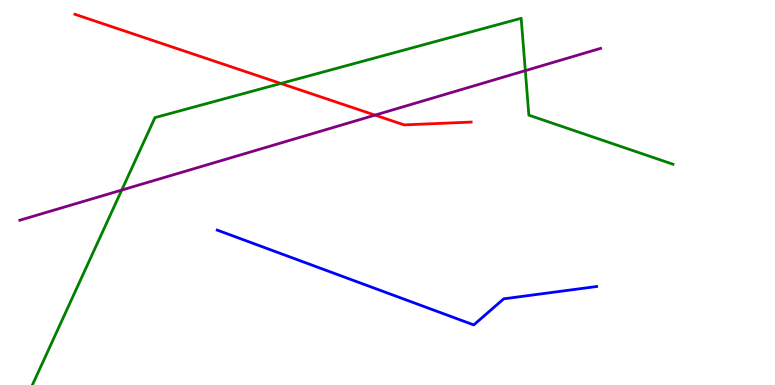[{'lines': ['blue', 'red'], 'intersections': []}, {'lines': ['green', 'red'], 'intersections': [{'x': 3.62, 'y': 7.83}]}, {'lines': ['purple', 'red'], 'intersections': [{'x': 4.84, 'y': 7.01}]}, {'lines': ['blue', 'green'], 'intersections': []}, {'lines': ['blue', 'purple'], 'intersections': []}, {'lines': ['green', 'purple'], 'intersections': [{'x': 1.57, 'y': 5.06}, {'x': 6.78, 'y': 8.17}]}]